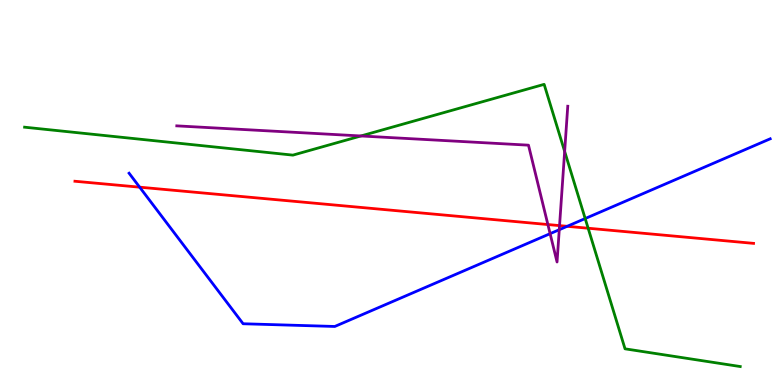[{'lines': ['blue', 'red'], 'intersections': [{'x': 1.8, 'y': 5.14}, {'x': 7.32, 'y': 4.12}]}, {'lines': ['green', 'red'], 'intersections': [{'x': 7.59, 'y': 4.07}]}, {'lines': ['purple', 'red'], 'intersections': [{'x': 7.07, 'y': 4.17}, {'x': 7.22, 'y': 4.14}]}, {'lines': ['blue', 'green'], 'intersections': [{'x': 7.55, 'y': 4.32}]}, {'lines': ['blue', 'purple'], 'intersections': [{'x': 7.1, 'y': 3.93}, {'x': 7.22, 'y': 4.03}]}, {'lines': ['green', 'purple'], 'intersections': [{'x': 4.66, 'y': 6.47}, {'x': 7.29, 'y': 6.07}]}]